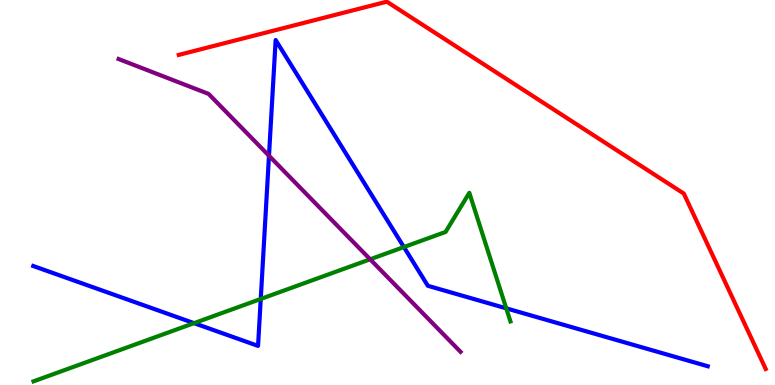[{'lines': ['blue', 'red'], 'intersections': []}, {'lines': ['green', 'red'], 'intersections': []}, {'lines': ['purple', 'red'], 'intersections': []}, {'lines': ['blue', 'green'], 'intersections': [{'x': 2.5, 'y': 1.61}, {'x': 3.36, 'y': 2.23}, {'x': 5.21, 'y': 3.58}, {'x': 6.53, 'y': 1.99}]}, {'lines': ['blue', 'purple'], 'intersections': [{'x': 3.47, 'y': 5.95}]}, {'lines': ['green', 'purple'], 'intersections': [{'x': 4.78, 'y': 3.26}]}]